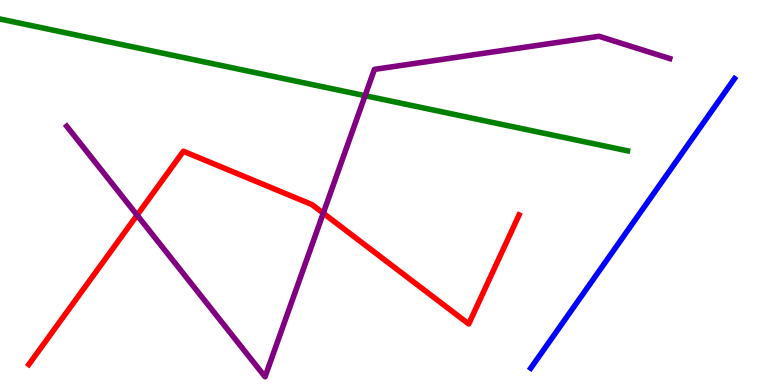[{'lines': ['blue', 'red'], 'intersections': []}, {'lines': ['green', 'red'], 'intersections': []}, {'lines': ['purple', 'red'], 'intersections': [{'x': 1.77, 'y': 4.41}, {'x': 4.17, 'y': 4.46}]}, {'lines': ['blue', 'green'], 'intersections': []}, {'lines': ['blue', 'purple'], 'intersections': []}, {'lines': ['green', 'purple'], 'intersections': [{'x': 4.71, 'y': 7.51}]}]